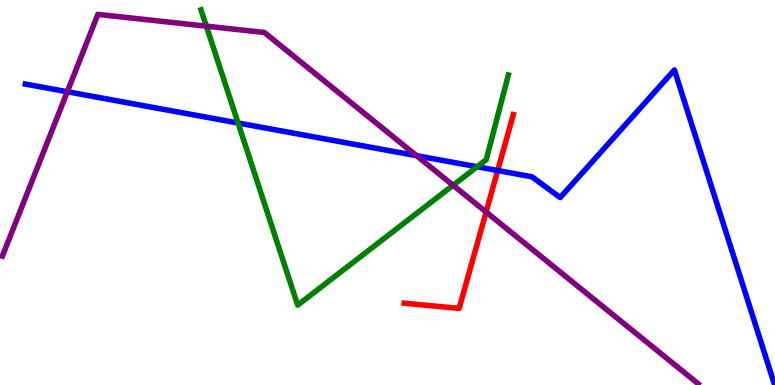[{'lines': ['blue', 'red'], 'intersections': [{'x': 6.42, 'y': 5.57}]}, {'lines': ['green', 'red'], 'intersections': []}, {'lines': ['purple', 'red'], 'intersections': [{'x': 6.27, 'y': 4.49}]}, {'lines': ['blue', 'green'], 'intersections': [{'x': 3.07, 'y': 6.81}, {'x': 6.16, 'y': 5.67}]}, {'lines': ['blue', 'purple'], 'intersections': [{'x': 0.869, 'y': 7.62}, {'x': 5.37, 'y': 5.96}]}, {'lines': ['green', 'purple'], 'intersections': [{'x': 2.66, 'y': 9.32}, {'x': 5.85, 'y': 5.19}]}]